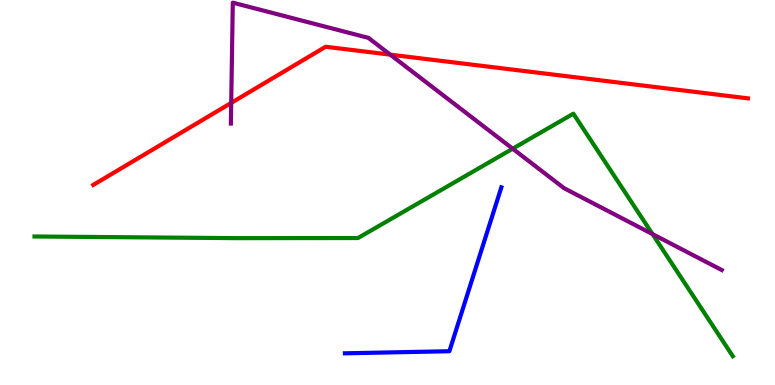[{'lines': ['blue', 'red'], 'intersections': []}, {'lines': ['green', 'red'], 'intersections': []}, {'lines': ['purple', 'red'], 'intersections': [{'x': 2.98, 'y': 7.33}, {'x': 5.04, 'y': 8.58}]}, {'lines': ['blue', 'green'], 'intersections': []}, {'lines': ['blue', 'purple'], 'intersections': []}, {'lines': ['green', 'purple'], 'intersections': [{'x': 6.62, 'y': 6.14}, {'x': 8.42, 'y': 3.92}]}]